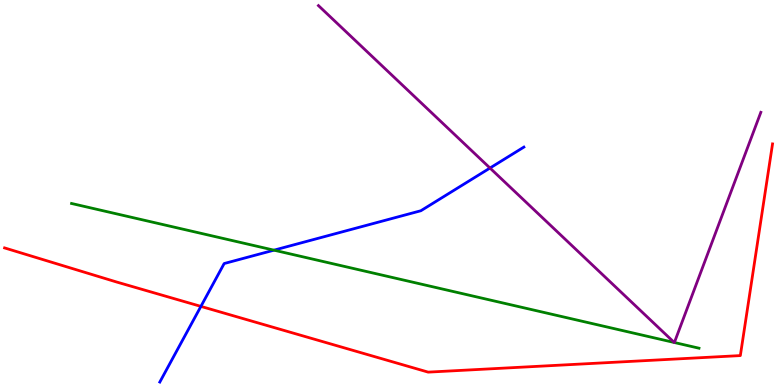[{'lines': ['blue', 'red'], 'intersections': [{'x': 2.59, 'y': 2.04}]}, {'lines': ['green', 'red'], 'intersections': []}, {'lines': ['purple', 'red'], 'intersections': []}, {'lines': ['blue', 'green'], 'intersections': [{'x': 3.54, 'y': 3.5}]}, {'lines': ['blue', 'purple'], 'intersections': [{'x': 6.32, 'y': 5.64}]}, {'lines': ['green', 'purple'], 'intersections': [{'x': 8.7, 'y': 1.1}, {'x': 8.7, 'y': 1.1}]}]